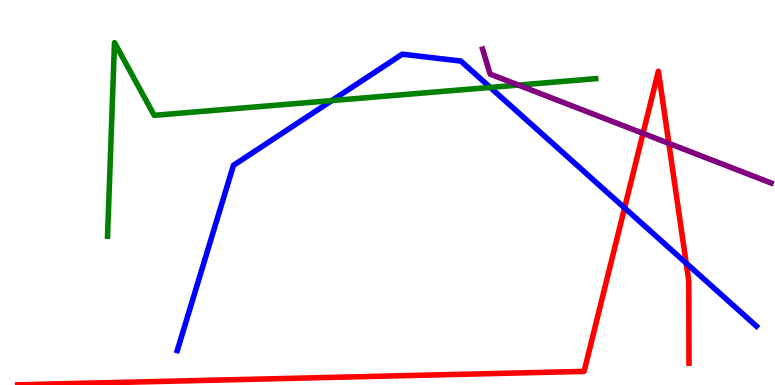[{'lines': ['blue', 'red'], 'intersections': [{'x': 8.06, 'y': 4.6}, {'x': 8.85, 'y': 3.16}]}, {'lines': ['green', 'red'], 'intersections': []}, {'lines': ['purple', 'red'], 'intersections': [{'x': 8.3, 'y': 6.54}, {'x': 8.63, 'y': 6.28}]}, {'lines': ['blue', 'green'], 'intersections': [{'x': 4.28, 'y': 7.39}, {'x': 6.33, 'y': 7.73}]}, {'lines': ['blue', 'purple'], 'intersections': []}, {'lines': ['green', 'purple'], 'intersections': [{'x': 6.69, 'y': 7.79}]}]